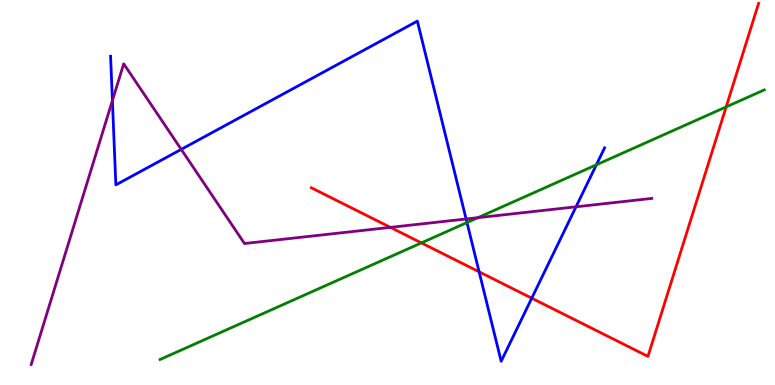[{'lines': ['blue', 'red'], 'intersections': [{'x': 6.18, 'y': 2.94}, {'x': 6.86, 'y': 2.25}]}, {'lines': ['green', 'red'], 'intersections': [{'x': 5.44, 'y': 3.69}, {'x': 9.37, 'y': 7.22}]}, {'lines': ['purple', 'red'], 'intersections': [{'x': 5.04, 'y': 4.09}]}, {'lines': ['blue', 'green'], 'intersections': [{'x': 6.03, 'y': 4.22}, {'x': 7.7, 'y': 5.72}]}, {'lines': ['blue', 'purple'], 'intersections': [{'x': 1.45, 'y': 7.39}, {'x': 2.34, 'y': 6.12}, {'x': 6.01, 'y': 4.31}, {'x': 7.43, 'y': 4.63}]}, {'lines': ['green', 'purple'], 'intersections': [{'x': 6.17, 'y': 4.35}]}]